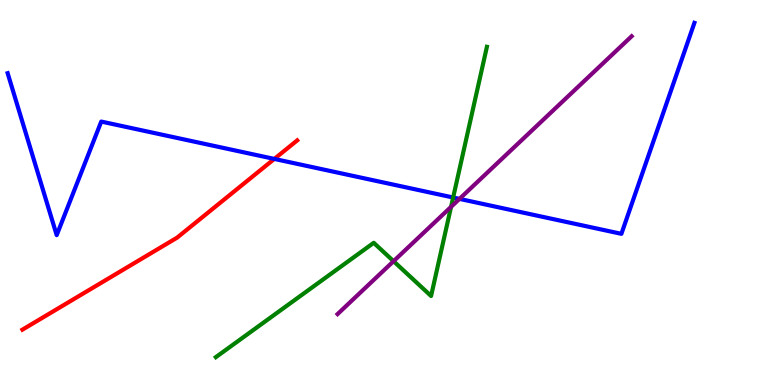[{'lines': ['blue', 'red'], 'intersections': [{'x': 3.54, 'y': 5.87}]}, {'lines': ['green', 'red'], 'intersections': []}, {'lines': ['purple', 'red'], 'intersections': []}, {'lines': ['blue', 'green'], 'intersections': [{'x': 5.85, 'y': 4.87}]}, {'lines': ['blue', 'purple'], 'intersections': [{'x': 5.93, 'y': 4.83}]}, {'lines': ['green', 'purple'], 'intersections': [{'x': 5.08, 'y': 3.22}, {'x': 5.82, 'y': 4.63}]}]